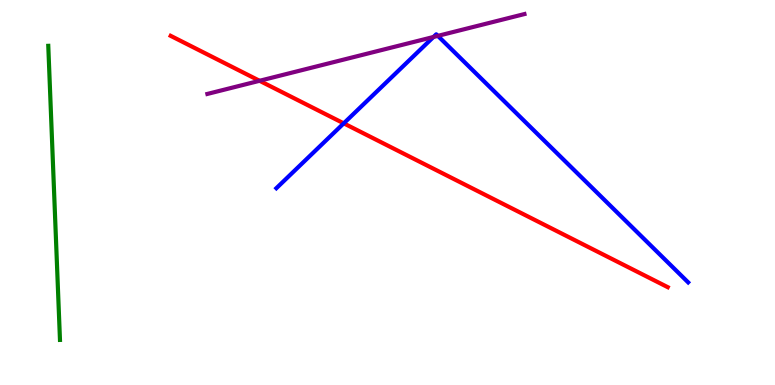[{'lines': ['blue', 'red'], 'intersections': [{'x': 4.44, 'y': 6.8}]}, {'lines': ['green', 'red'], 'intersections': []}, {'lines': ['purple', 'red'], 'intersections': [{'x': 3.35, 'y': 7.9}]}, {'lines': ['blue', 'green'], 'intersections': []}, {'lines': ['blue', 'purple'], 'intersections': [{'x': 5.59, 'y': 9.04}, {'x': 5.65, 'y': 9.07}]}, {'lines': ['green', 'purple'], 'intersections': []}]